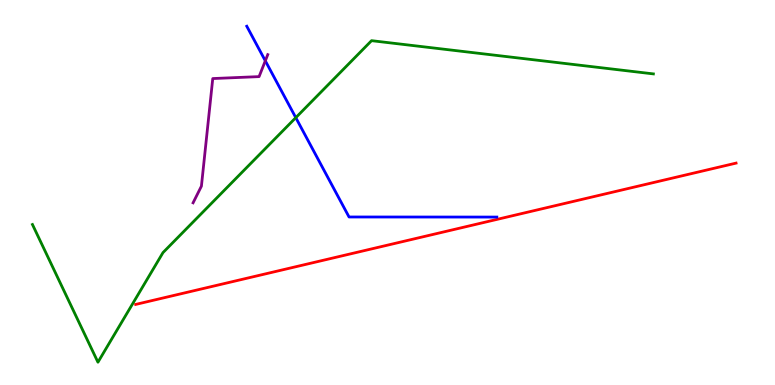[{'lines': ['blue', 'red'], 'intersections': []}, {'lines': ['green', 'red'], 'intersections': []}, {'lines': ['purple', 'red'], 'intersections': []}, {'lines': ['blue', 'green'], 'intersections': [{'x': 3.82, 'y': 6.94}]}, {'lines': ['blue', 'purple'], 'intersections': [{'x': 3.42, 'y': 8.42}]}, {'lines': ['green', 'purple'], 'intersections': []}]